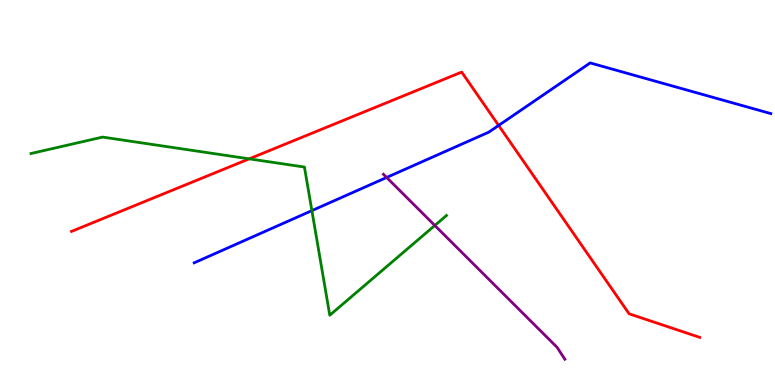[{'lines': ['blue', 'red'], 'intersections': [{'x': 6.43, 'y': 6.74}]}, {'lines': ['green', 'red'], 'intersections': [{'x': 3.22, 'y': 5.87}]}, {'lines': ['purple', 'red'], 'intersections': []}, {'lines': ['blue', 'green'], 'intersections': [{'x': 4.02, 'y': 4.53}]}, {'lines': ['blue', 'purple'], 'intersections': [{'x': 4.99, 'y': 5.39}]}, {'lines': ['green', 'purple'], 'intersections': [{'x': 5.61, 'y': 4.14}]}]